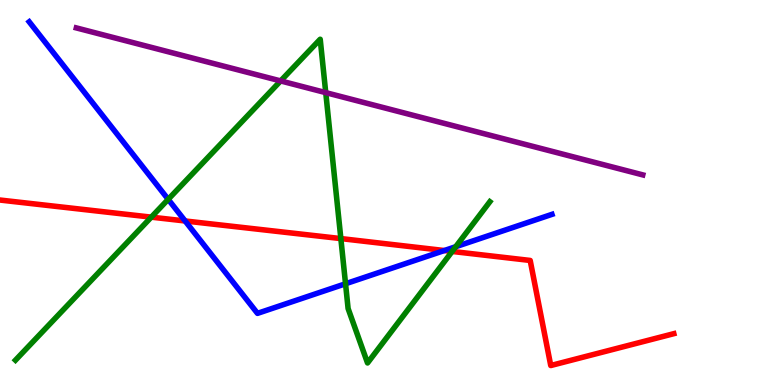[{'lines': ['blue', 'red'], 'intersections': [{'x': 2.39, 'y': 4.26}, {'x': 5.73, 'y': 3.49}]}, {'lines': ['green', 'red'], 'intersections': [{'x': 1.95, 'y': 4.36}, {'x': 4.4, 'y': 3.8}, {'x': 5.83, 'y': 3.47}]}, {'lines': ['purple', 'red'], 'intersections': []}, {'lines': ['blue', 'green'], 'intersections': [{'x': 2.17, 'y': 4.82}, {'x': 4.46, 'y': 2.63}, {'x': 5.88, 'y': 3.59}]}, {'lines': ['blue', 'purple'], 'intersections': []}, {'lines': ['green', 'purple'], 'intersections': [{'x': 3.62, 'y': 7.9}, {'x': 4.2, 'y': 7.59}]}]